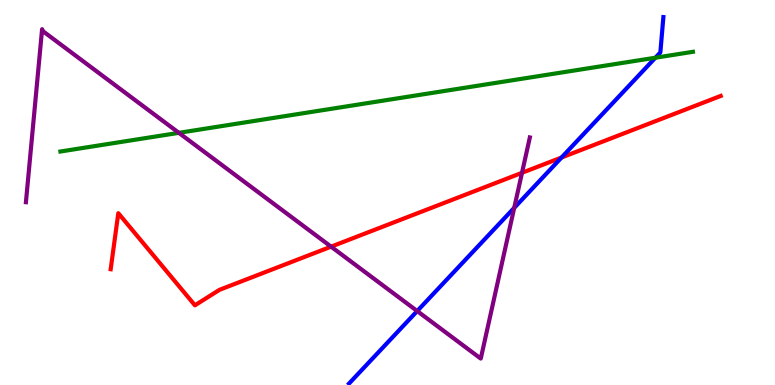[{'lines': ['blue', 'red'], 'intersections': [{'x': 7.25, 'y': 5.91}]}, {'lines': ['green', 'red'], 'intersections': []}, {'lines': ['purple', 'red'], 'intersections': [{'x': 4.27, 'y': 3.59}, {'x': 6.74, 'y': 5.51}]}, {'lines': ['blue', 'green'], 'intersections': [{'x': 8.46, 'y': 8.5}]}, {'lines': ['blue', 'purple'], 'intersections': [{'x': 5.38, 'y': 1.92}, {'x': 6.64, 'y': 4.6}]}, {'lines': ['green', 'purple'], 'intersections': [{'x': 2.31, 'y': 6.55}]}]